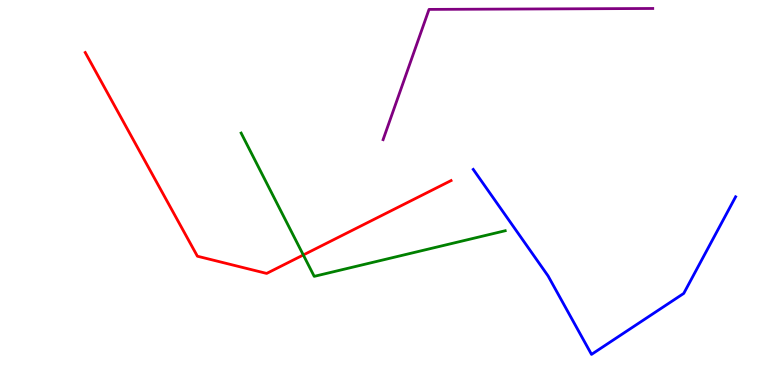[{'lines': ['blue', 'red'], 'intersections': []}, {'lines': ['green', 'red'], 'intersections': [{'x': 3.91, 'y': 3.38}]}, {'lines': ['purple', 'red'], 'intersections': []}, {'lines': ['blue', 'green'], 'intersections': []}, {'lines': ['blue', 'purple'], 'intersections': []}, {'lines': ['green', 'purple'], 'intersections': []}]